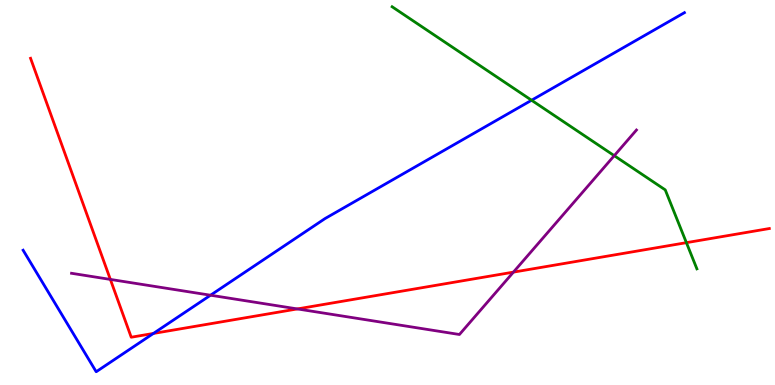[{'lines': ['blue', 'red'], 'intersections': [{'x': 1.98, 'y': 1.34}]}, {'lines': ['green', 'red'], 'intersections': [{'x': 8.86, 'y': 3.7}]}, {'lines': ['purple', 'red'], 'intersections': [{'x': 1.42, 'y': 2.74}, {'x': 3.84, 'y': 1.98}, {'x': 6.62, 'y': 2.93}]}, {'lines': ['blue', 'green'], 'intersections': [{'x': 6.86, 'y': 7.4}]}, {'lines': ['blue', 'purple'], 'intersections': [{'x': 2.72, 'y': 2.33}]}, {'lines': ['green', 'purple'], 'intersections': [{'x': 7.93, 'y': 5.96}]}]